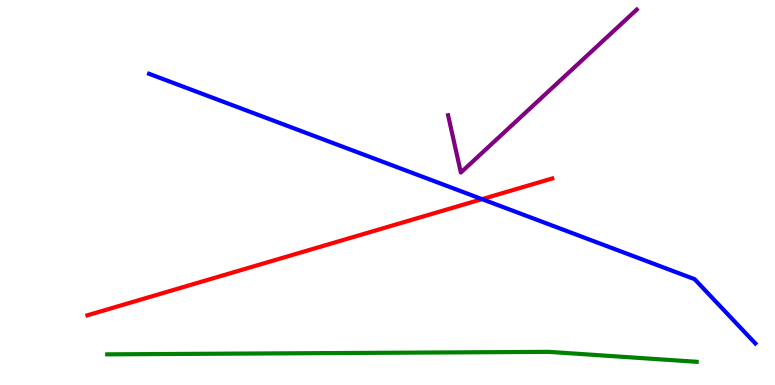[{'lines': ['blue', 'red'], 'intersections': [{'x': 6.22, 'y': 4.83}]}, {'lines': ['green', 'red'], 'intersections': []}, {'lines': ['purple', 'red'], 'intersections': []}, {'lines': ['blue', 'green'], 'intersections': []}, {'lines': ['blue', 'purple'], 'intersections': []}, {'lines': ['green', 'purple'], 'intersections': []}]